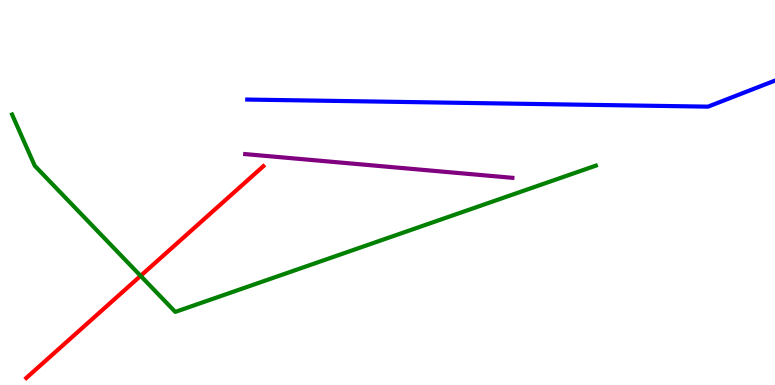[{'lines': ['blue', 'red'], 'intersections': []}, {'lines': ['green', 'red'], 'intersections': [{'x': 1.81, 'y': 2.84}]}, {'lines': ['purple', 'red'], 'intersections': []}, {'lines': ['blue', 'green'], 'intersections': []}, {'lines': ['blue', 'purple'], 'intersections': []}, {'lines': ['green', 'purple'], 'intersections': []}]